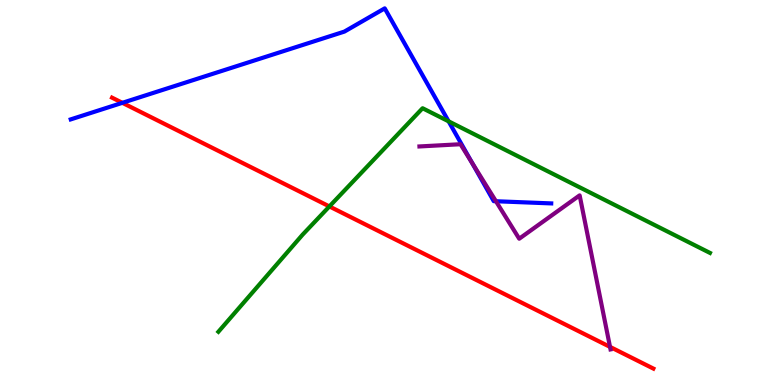[{'lines': ['blue', 'red'], 'intersections': [{'x': 1.58, 'y': 7.33}]}, {'lines': ['green', 'red'], 'intersections': [{'x': 4.25, 'y': 4.64}]}, {'lines': ['purple', 'red'], 'intersections': [{'x': 7.87, 'y': 0.99}]}, {'lines': ['blue', 'green'], 'intersections': [{'x': 5.79, 'y': 6.85}]}, {'lines': ['blue', 'purple'], 'intersections': [{'x': 6.09, 'y': 5.77}, {'x': 6.4, 'y': 4.77}]}, {'lines': ['green', 'purple'], 'intersections': []}]